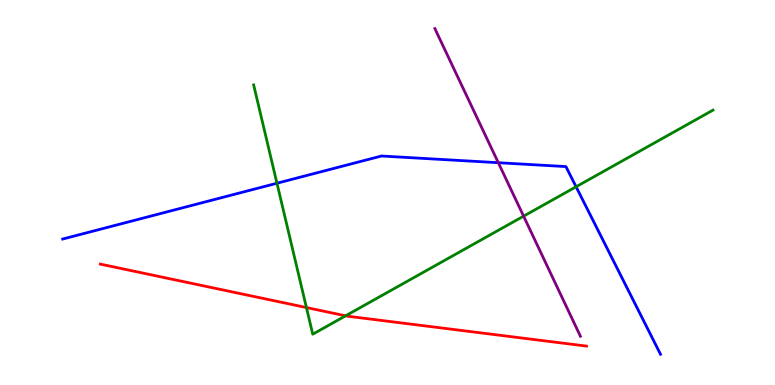[{'lines': ['blue', 'red'], 'intersections': []}, {'lines': ['green', 'red'], 'intersections': [{'x': 3.95, 'y': 2.01}, {'x': 4.46, 'y': 1.8}]}, {'lines': ['purple', 'red'], 'intersections': []}, {'lines': ['blue', 'green'], 'intersections': [{'x': 3.57, 'y': 5.24}, {'x': 7.43, 'y': 5.15}]}, {'lines': ['blue', 'purple'], 'intersections': [{'x': 6.43, 'y': 5.77}]}, {'lines': ['green', 'purple'], 'intersections': [{'x': 6.76, 'y': 4.39}]}]